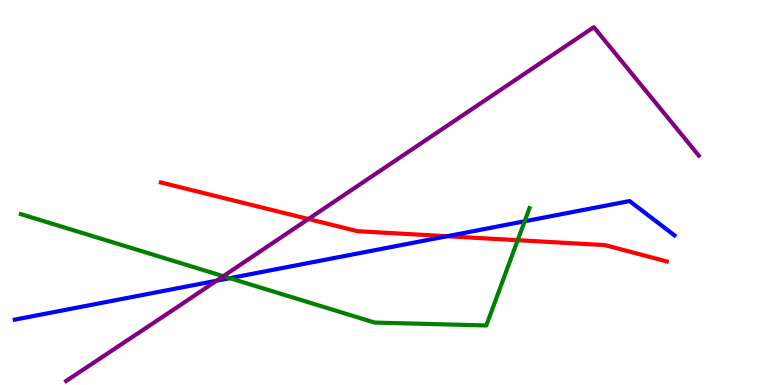[{'lines': ['blue', 'red'], 'intersections': [{'x': 5.77, 'y': 3.86}]}, {'lines': ['green', 'red'], 'intersections': [{'x': 6.68, 'y': 3.76}]}, {'lines': ['purple', 'red'], 'intersections': [{'x': 3.98, 'y': 4.31}]}, {'lines': ['blue', 'green'], 'intersections': [{'x': 2.96, 'y': 2.77}, {'x': 6.77, 'y': 4.25}]}, {'lines': ['blue', 'purple'], 'intersections': [{'x': 2.79, 'y': 2.71}]}, {'lines': ['green', 'purple'], 'intersections': [{'x': 2.88, 'y': 2.83}]}]